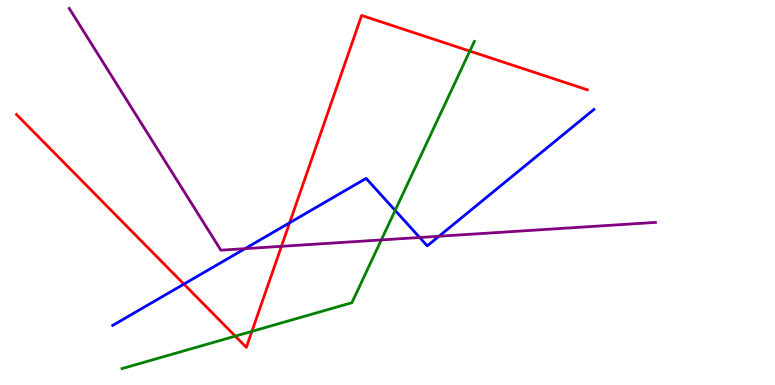[{'lines': ['blue', 'red'], 'intersections': [{'x': 2.37, 'y': 2.62}, {'x': 3.74, 'y': 4.21}]}, {'lines': ['green', 'red'], 'intersections': [{'x': 3.04, 'y': 1.27}, {'x': 3.25, 'y': 1.39}, {'x': 6.06, 'y': 8.67}]}, {'lines': ['purple', 'red'], 'intersections': [{'x': 3.63, 'y': 3.6}]}, {'lines': ['blue', 'green'], 'intersections': [{'x': 5.1, 'y': 4.53}]}, {'lines': ['blue', 'purple'], 'intersections': [{'x': 3.16, 'y': 3.54}, {'x': 5.42, 'y': 3.83}, {'x': 5.66, 'y': 3.86}]}, {'lines': ['green', 'purple'], 'intersections': [{'x': 4.92, 'y': 3.77}]}]